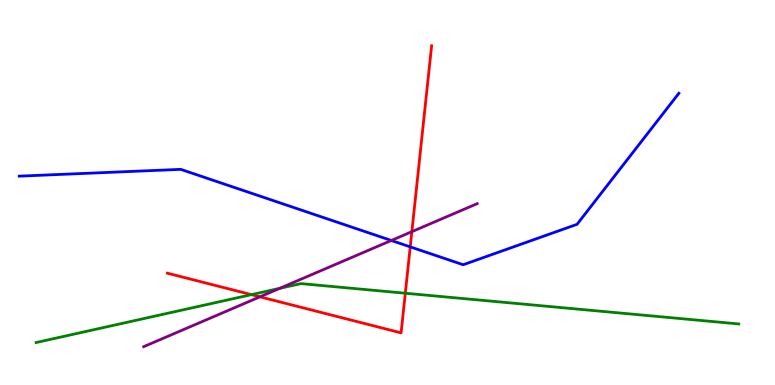[{'lines': ['blue', 'red'], 'intersections': [{'x': 5.29, 'y': 3.59}]}, {'lines': ['green', 'red'], 'intersections': [{'x': 3.24, 'y': 2.35}, {'x': 5.23, 'y': 2.38}]}, {'lines': ['purple', 'red'], 'intersections': [{'x': 3.35, 'y': 2.29}, {'x': 5.31, 'y': 3.98}]}, {'lines': ['blue', 'green'], 'intersections': []}, {'lines': ['blue', 'purple'], 'intersections': [{'x': 5.05, 'y': 3.75}]}, {'lines': ['green', 'purple'], 'intersections': [{'x': 3.61, 'y': 2.51}]}]